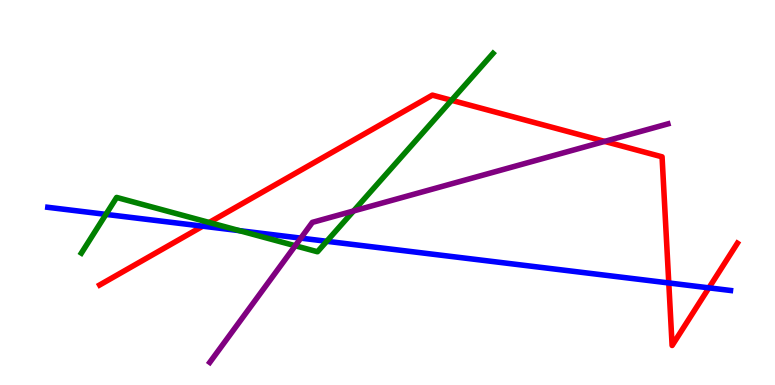[{'lines': ['blue', 'red'], 'intersections': [{'x': 2.62, 'y': 4.13}, {'x': 8.63, 'y': 2.65}, {'x': 9.15, 'y': 2.52}]}, {'lines': ['green', 'red'], 'intersections': [{'x': 2.7, 'y': 4.22}, {'x': 5.83, 'y': 7.4}]}, {'lines': ['purple', 'red'], 'intersections': [{'x': 7.8, 'y': 6.33}]}, {'lines': ['blue', 'green'], 'intersections': [{'x': 1.37, 'y': 4.43}, {'x': 3.09, 'y': 4.01}, {'x': 4.22, 'y': 3.73}]}, {'lines': ['blue', 'purple'], 'intersections': [{'x': 3.88, 'y': 3.81}]}, {'lines': ['green', 'purple'], 'intersections': [{'x': 3.81, 'y': 3.62}, {'x': 4.56, 'y': 4.52}]}]